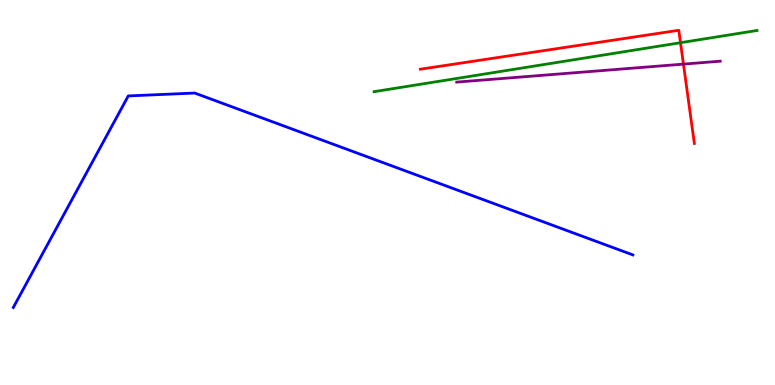[{'lines': ['blue', 'red'], 'intersections': []}, {'lines': ['green', 'red'], 'intersections': [{'x': 8.78, 'y': 8.89}]}, {'lines': ['purple', 'red'], 'intersections': [{'x': 8.82, 'y': 8.33}]}, {'lines': ['blue', 'green'], 'intersections': []}, {'lines': ['blue', 'purple'], 'intersections': []}, {'lines': ['green', 'purple'], 'intersections': []}]